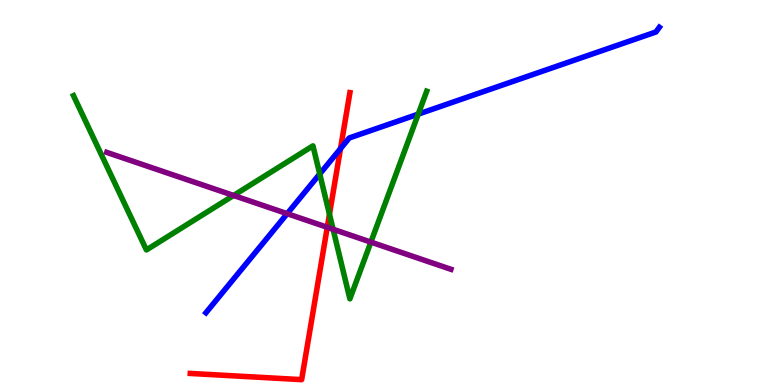[{'lines': ['blue', 'red'], 'intersections': [{'x': 4.39, 'y': 6.14}]}, {'lines': ['green', 'red'], 'intersections': [{'x': 4.25, 'y': 4.44}]}, {'lines': ['purple', 'red'], 'intersections': [{'x': 4.22, 'y': 4.1}]}, {'lines': ['blue', 'green'], 'intersections': [{'x': 4.13, 'y': 5.48}, {'x': 5.4, 'y': 7.04}]}, {'lines': ['blue', 'purple'], 'intersections': [{'x': 3.71, 'y': 4.45}]}, {'lines': ['green', 'purple'], 'intersections': [{'x': 3.01, 'y': 4.92}, {'x': 4.3, 'y': 4.04}, {'x': 4.79, 'y': 3.71}]}]